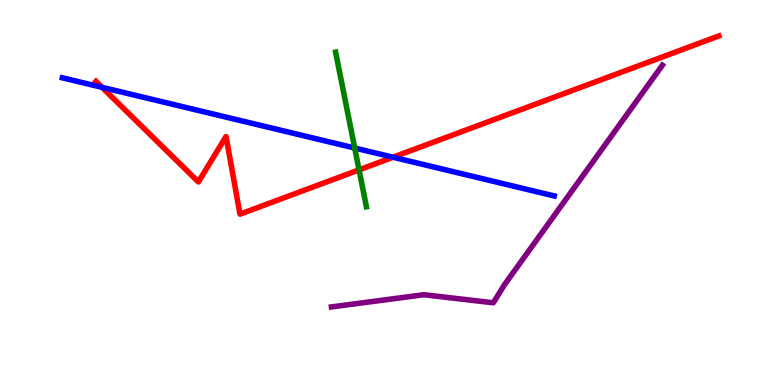[{'lines': ['blue', 'red'], 'intersections': [{'x': 1.32, 'y': 7.73}, {'x': 5.07, 'y': 5.92}]}, {'lines': ['green', 'red'], 'intersections': [{'x': 4.63, 'y': 5.59}]}, {'lines': ['purple', 'red'], 'intersections': []}, {'lines': ['blue', 'green'], 'intersections': [{'x': 4.58, 'y': 6.16}]}, {'lines': ['blue', 'purple'], 'intersections': []}, {'lines': ['green', 'purple'], 'intersections': []}]